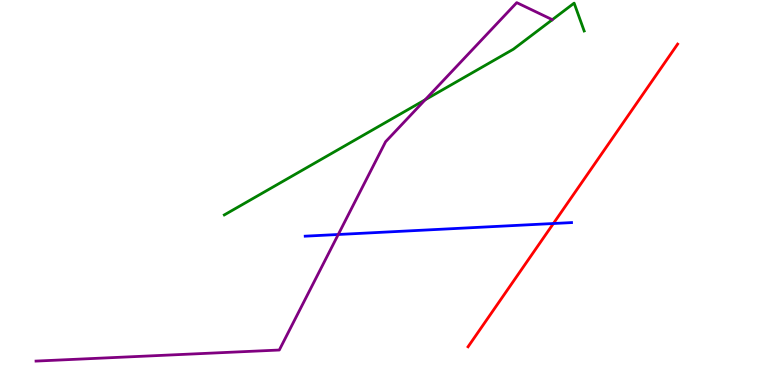[{'lines': ['blue', 'red'], 'intersections': [{'x': 7.14, 'y': 4.19}]}, {'lines': ['green', 'red'], 'intersections': []}, {'lines': ['purple', 'red'], 'intersections': []}, {'lines': ['blue', 'green'], 'intersections': []}, {'lines': ['blue', 'purple'], 'intersections': [{'x': 4.36, 'y': 3.91}]}, {'lines': ['green', 'purple'], 'intersections': [{'x': 5.49, 'y': 7.41}]}]